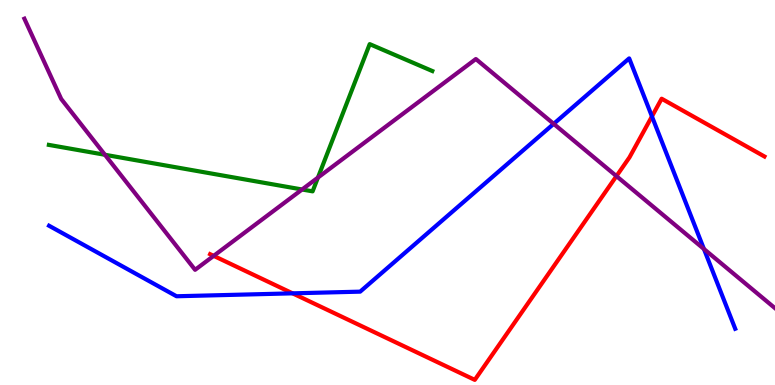[{'lines': ['blue', 'red'], 'intersections': [{'x': 3.78, 'y': 2.38}, {'x': 8.41, 'y': 6.98}]}, {'lines': ['green', 'red'], 'intersections': []}, {'lines': ['purple', 'red'], 'intersections': [{'x': 2.76, 'y': 3.35}, {'x': 7.95, 'y': 5.43}]}, {'lines': ['blue', 'green'], 'intersections': []}, {'lines': ['blue', 'purple'], 'intersections': [{'x': 7.14, 'y': 6.78}, {'x': 9.08, 'y': 3.53}]}, {'lines': ['green', 'purple'], 'intersections': [{'x': 1.35, 'y': 5.98}, {'x': 3.9, 'y': 5.08}, {'x': 4.1, 'y': 5.39}]}]